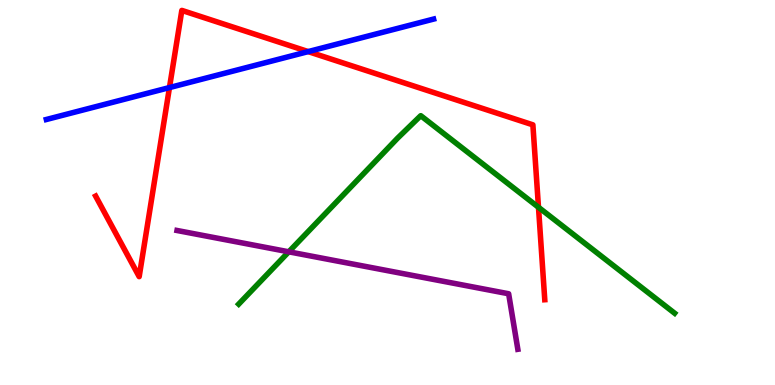[{'lines': ['blue', 'red'], 'intersections': [{'x': 2.19, 'y': 7.73}, {'x': 3.98, 'y': 8.66}]}, {'lines': ['green', 'red'], 'intersections': [{'x': 6.95, 'y': 4.62}]}, {'lines': ['purple', 'red'], 'intersections': []}, {'lines': ['blue', 'green'], 'intersections': []}, {'lines': ['blue', 'purple'], 'intersections': []}, {'lines': ['green', 'purple'], 'intersections': [{'x': 3.73, 'y': 3.46}]}]